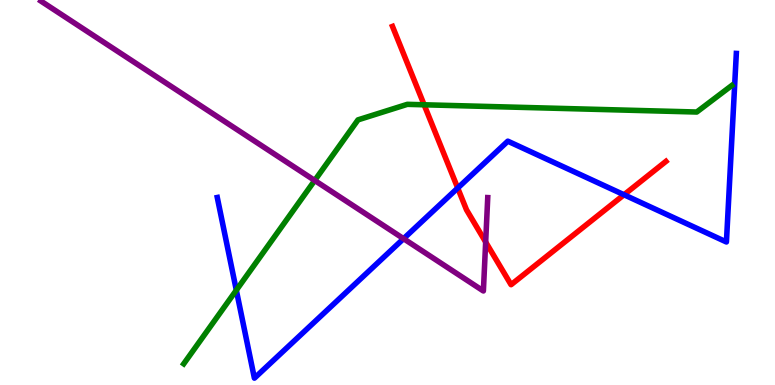[{'lines': ['blue', 'red'], 'intersections': [{'x': 5.91, 'y': 5.12}, {'x': 8.05, 'y': 4.94}]}, {'lines': ['green', 'red'], 'intersections': [{'x': 5.47, 'y': 7.28}]}, {'lines': ['purple', 'red'], 'intersections': [{'x': 6.27, 'y': 3.71}]}, {'lines': ['blue', 'green'], 'intersections': [{'x': 3.05, 'y': 2.46}]}, {'lines': ['blue', 'purple'], 'intersections': [{'x': 5.21, 'y': 3.8}]}, {'lines': ['green', 'purple'], 'intersections': [{'x': 4.06, 'y': 5.31}]}]